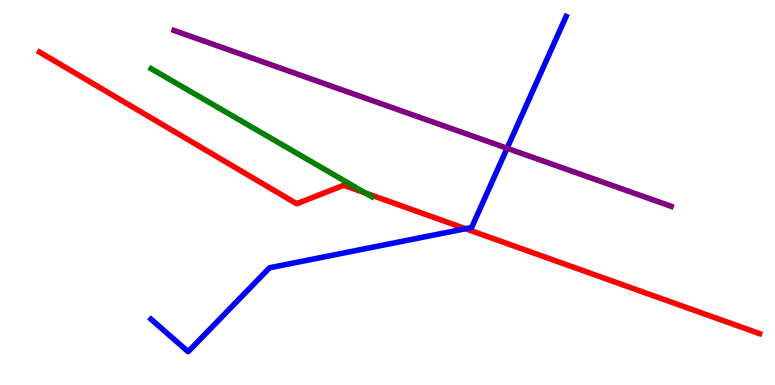[{'lines': ['blue', 'red'], 'intersections': [{'x': 6.01, 'y': 4.06}]}, {'lines': ['green', 'red'], 'intersections': [{'x': 4.71, 'y': 4.99}]}, {'lines': ['purple', 'red'], 'intersections': []}, {'lines': ['blue', 'green'], 'intersections': []}, {'lines': ['blue', 'purple'], 'intersections': [{'x': 6.54, 'y': 6.15}]}, {'lines': ['green', 'purple'], 'intersections': []}]